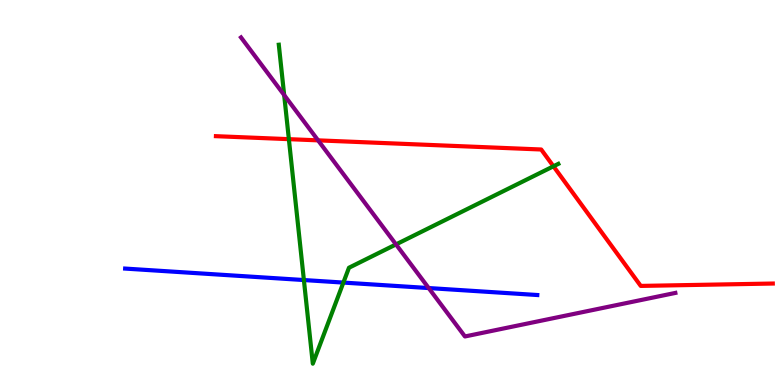[{'lines': ['blue', 'red'], 'intersections': []}, {'lines': ['green', 'red'], 'intersections': [{'x': 3.73, 'y': 6.39}, {'x': 7.14, 'y': 5.68}]}, {'lines': ['purple', 'red'], 'intersections': [{'x': 4.1, 'y': 6.35}]}, {'lines': ['blue', 'green'], 'intersections': [{'x': 3.92, 'y': 2.73}, {'x': 4.43, 'y': 2.66}]}, {'lines': ['blue', 'purple'], 'intersections': [{'x': 5.53, 'y': 2.52}]}, {'lines': ['green', 'purple'], 'intersections': [{'x': 3.67, 'y': 7.53}, {'x': 5.11, 'y': 3.65}]}]